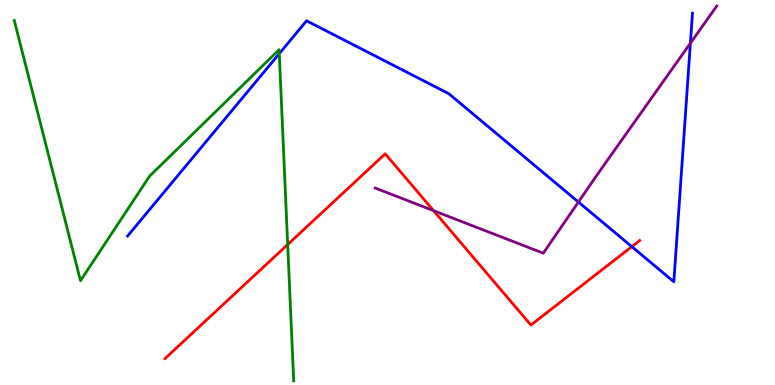[{'lines': ['blue', 'red'], 'intersections': [{'x': 8.15, 'y': 3.59}]}, {'lines': ['green', 'red'], 'intersections': [{'x': 3.71, 'y': 3.65}]}, {'lines': ['purple', 'red'], 'intersections': [{'x': 5.59, 'y': 4.53}]}, {'lines': ['blue', 'green'], 'intersections': [{'x': 3.6, 'y': 8.61}]}, {'lines': ['blue', 'purple'], 'intersections': [{'x': 7.46, 'y': 4.75}, {'x': 8.91, 'y': 8.88}]}, {'lines': ['green', 'purple'], 'intersections': []}]